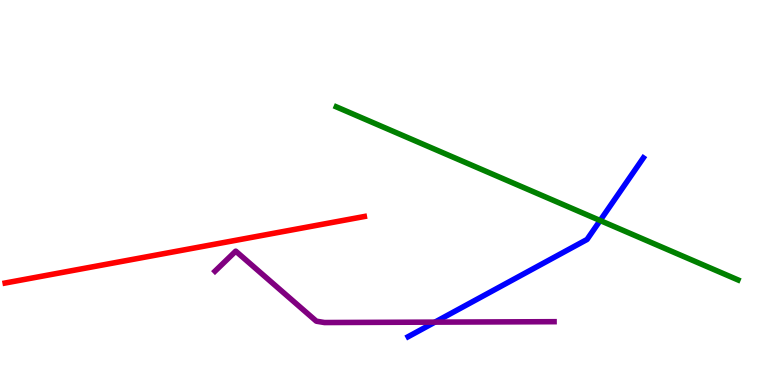[{'lines': ['blue', 'red'], 'intersections': []}, {'lines': ['green', 'red'], 'intersections': []}, {'lines': ['purple', 'red'], 'intersections': []}, {'lines': ['blue', 'green'], 'intersections': [{'x': 7.74, 'y': 4.27}]}, {'lines': ['blue', 'purple'], 'intersections': [{'x': 5.61, 'y': 1.63}]}, {'lines': ['green', 'purple'], 'intersections': []}]